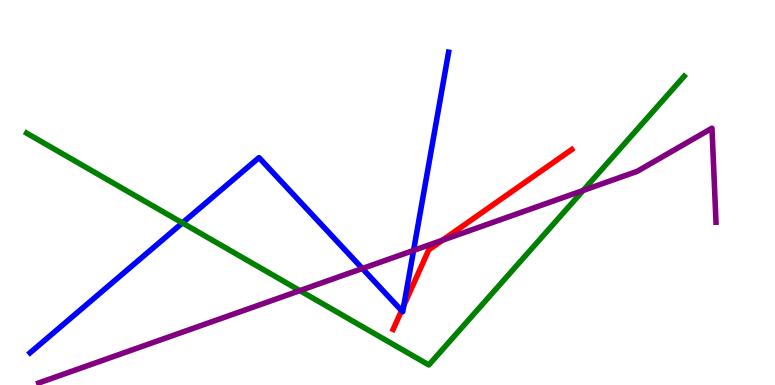[{'lines': ['blue', 'red'], 'intersections': [{'x': 5.18, 'y': 1.93}, {'x': 5.21, 'y': 2.06}]}, {'lines': ['green', 'red'], 'intersections': []}, {'lines': ['purple', 'red'], 'intersections': [{'x': 5.71, 'y': 3.76}]}, {'lines': ['blue', 'green'], 'intersections': [{'x': 2.35, 'y': 4.21}]}, {'lines': ['blue', 'purple'], 'intersections': [{'x': 4.68, 'y': 3.03}, {'x': 5.34, 'y': 3.5}]}, {'lines': ['green', 'purple'], 'intersections': [{'x': 3.87, 'y': 2.45}, {'x': 7.52, 'y': 5.05}]}]